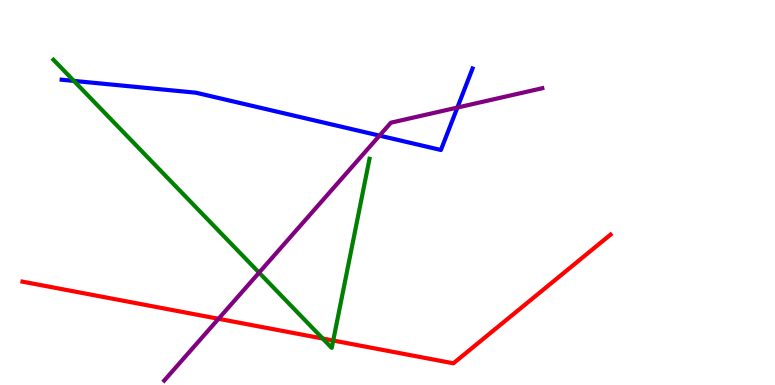[{'lines': ['blue', 'red'], 'intersections': []}, {'lines': ['green', 'red'], 'intersections': [{'x': 4.16, 'y': 1.21}, {'x': 4.3, 'y': 1.16}]}, {'lines': ['purple', 'red'], 'intersections': [{'x': 2.82, 'y': 1.72}]}, {'lines': ['blue', 'green'], 'intersections': [{'x': 0.953, 'y': 7.9}]}, {'lines': ['blue', 'purple'], 'intersections': [{'x': 4.9, 'y': 6.48}, {'x': 5.9, 'y': 7.21}]}, {'lines': ['green', 'purple'], 'intersections': [{'x': 3.34, 'y': 2.92}]}]